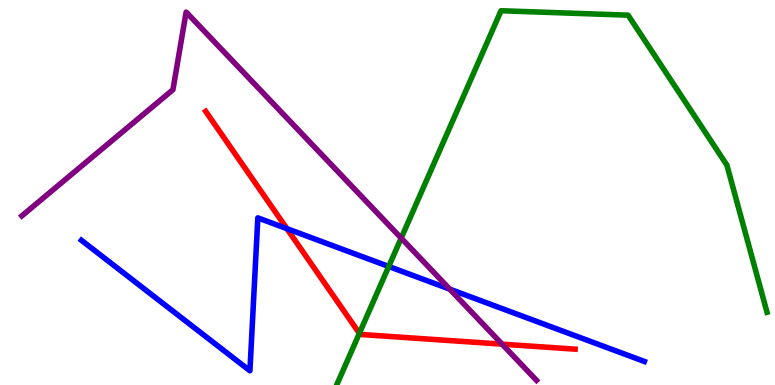[{'lines': ['blue', 'red'], 'intersections': [{'x': 3.7, 'y': 4.06}]}, {'lines': ['green', 'red'], 'intersections': [{'x': 4.64, 'y': 1.34}]}, {'lines': ['purple', 'red'], 'intersections': [{'x': 6.48, 'y': 1.06}]}, {'lines': ['blue', 'green'], 'intersections': [{'x': 5.02, 'y': 3.08}]}, {'lines': ['blue', 'purple'], 'intersections': [{'x': 5.8, 'y': 2.49}]}, {'lines': ['green', 'purple'], 'intersections': [{'x': 5.18, 'y': 3.82}]}]